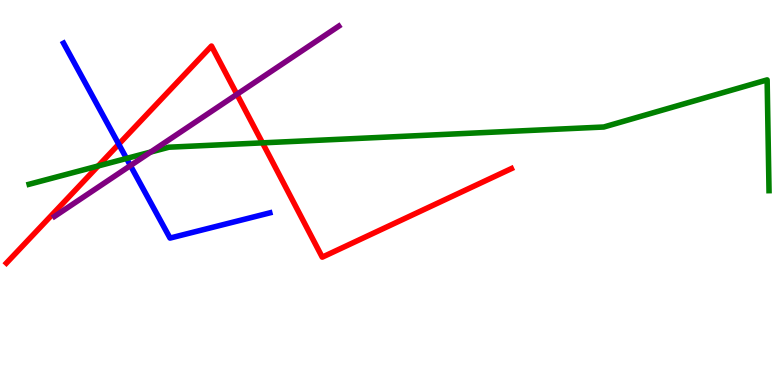[{'lines': ['blue', 'red'], 'intersections': [{'x': 1.53, 'y': 6.25}]}, {'lines': ['green', 'red'], 'intersections': [{'x': 1.27, 'y': 5.69}, {'x': 3.39, 'y': 6.29}]}, {'lines': ['purple', 'red'], 'intersections': [{'x': 3.06, 'y': 7.55}]}, {'lines': ['blue', 'green'], 'intersections': [{'x': 1.63, 'y': 5.88}]}, {'lines': ['blue', 'purple'], 'intersections': [{'x': 1.68, 'y': 5.7}]}, {'lines': ['green', 'purple'], 'intersections': [{'x': 1.94, 'y': 6.05}]}]